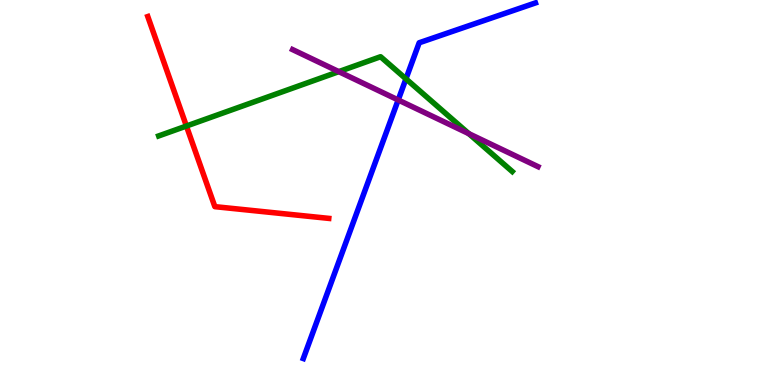[{'lines': ['blue', 'red'], 'intersections': []}, {'lines': ['green', 'red'], 'intersections': [{'x': 2.41, 'y': 6.73}]}, {'lines': ['purple', 'red'], 'intersections': []}, {'lines': ['blue', 'green'], 'intersections': [{'x': 5.24, 'y': 7.95}]}, {'lines': ['blue', 'purple'], 'intersections': [{'x': 5.14, 'y': 7.4}]}, {'lines': ['green', 'purple'], 'intersections': [{'x': 4.37, 'y': 8.14}, {'x': 6.05, 'y': 6.53}]}]